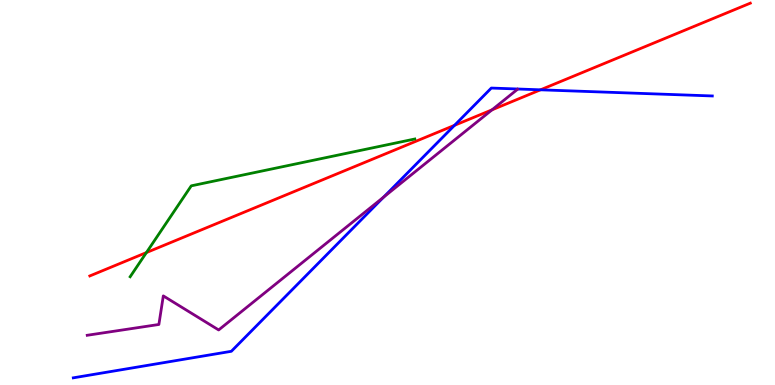[{'lines': ['blue', 'red'], 'intersections': [{'x': 5.86, 'y': 6.75}, {'x': 6.97, 'y': 7.67}]}, {'lines': ['green', 'red'], 'intersections': [{'x': 1.89, 'y': 3.44}]}, {'lines': ['purple', 'red'], 'intersections': [{'x': 6.35, 'y': 7.15}]}, {'lines': ['blue', 'green'], 'intersections': []}, {'lines': ['blue', 'purple'], 'intersections': [{'x': 4.95, 'y': 4.88}]}, {'lines': ['green', 'purple'], 'intersections': []}]